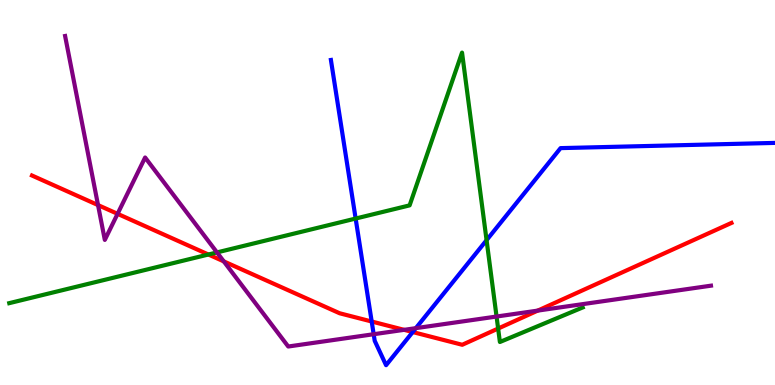[{'lines': ['blue', 'red'], 'intersections': [{'x': 4.8, 'y': 1.65}, {'x': 5.33, 'y': 1.38}]}, {'lines': ['green', 'red'], 'intersections': [{'x': 2.69, 'y': 3.39}, {'x': 6.43, 'y': 1.47}]}, {'lines': ['purple', 'red'], 'intersections': [{'x': 1.26, 'y': 4.67}, {'x': 1.52, 'y': 4.45}, {'x': 2.89, 'y': 3.21}, {'x': 5.21, 'y': 1.43}, {'x': 6.94, 'y': 1.93}]}, {'lines': ['blue', 'green'], 'intersections': [{'x': 4.59, 'y': 4.32}, {'x': 6.28, 'y': 3.76}]}, {'lines': ['blue', 'purple'], 'intersections': [{'x': 4.82, 'y': 1.32}, {'x': 5.37, 'y': 1.48}]}, {'lines': ['green', 'purple'], 'intersections': [{'x': 2.8, 'y': 3.44}, {'x': 6.41, 'y': 1.78}]}]